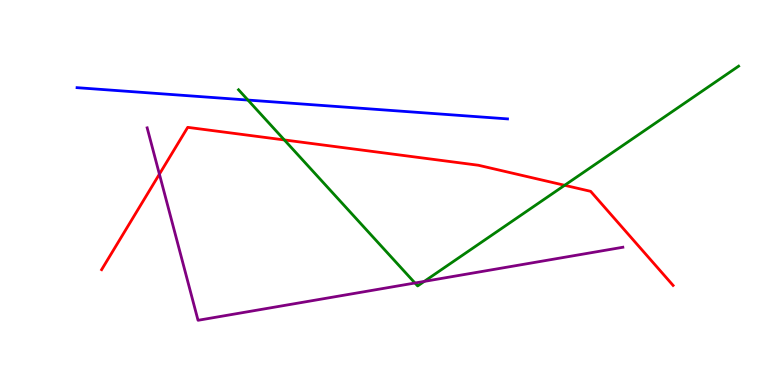[{'lines': ['blue', 'red'], 'intersections': []}, {'lines': ['green', 'red'], 'intersections': [{'x': 3.67, 'y': 6.37}, {'x': 7.29, 'y': 5.19}]}, {'lines': ['purple', 'red'], 'intersections': [{'x': 2.06, 'y': 5.48}]}, {'lines': ['blue', 'green'], 'intersections': [{'x': 3.2, 'y': 7.4}]}, {'lines': ['blue', 'purple'], 'intersections': []}, {'lines': ['green', 'purple'], 'intersections': [{'x': 5.35, 'y': 2.65}, {'x': 5.47, 'y': 2.69}]}]